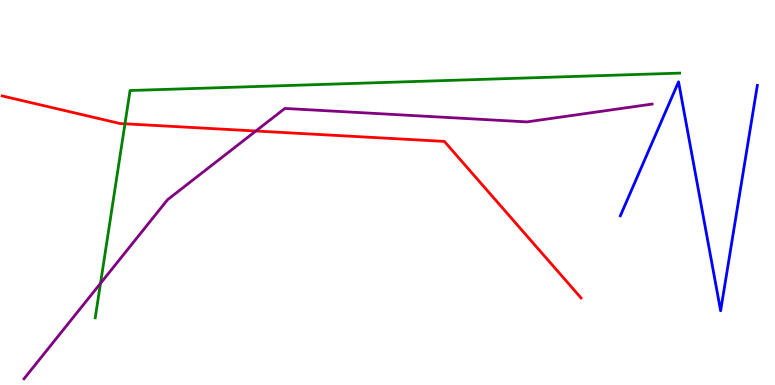[{'lines': ['blue', 'red'], 'intersections': []}, {'lines': ['green', 'red'], 'intersections': [{'x': 1.61, 'y': 6.78}]}, {'lines': ['purple', 'red'], 'intersections': [{'x': 3.3, 'y': 6.6}]}, {'lines': ['blue', 'green'], 'intersections': []}, {'lines': ['blue', 'purple'], 'intersections': []}, {'lines': ['green', 'purple'], 'intersections': [{'x': 1.3, 'y': 2.64}]}]